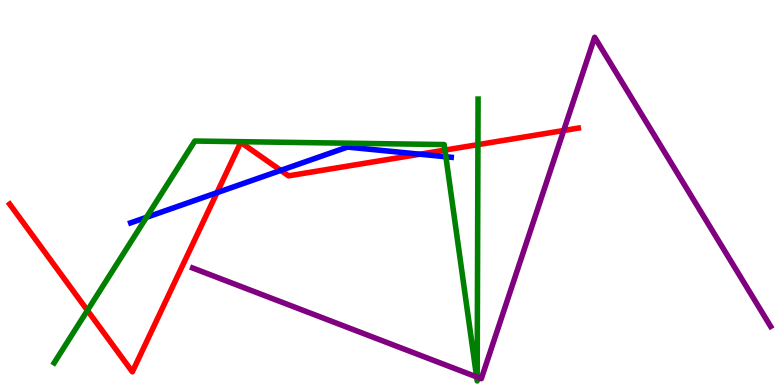[{'lines': ['blue', 'red'], 'intersections': [{'x': 2.8, 'y': 5.0}, {'x': 3.62, 'y': 5.57}, {'x': 5.42, 'y': 5.99}]}, {'lines': ['green', 'red'], 'intersections': [{'x': 1.13, 'y': 1.94}, {'x': 5.74, 'y': 6.1}, {'x': 6.17, 'y': 6.24}]}, {'lines': ['purple', 'red'], 'intersections': [{'x': 7.27, 'y': 6.61}]}, {'lines': ['blue', 'green'], 'intersections': [{'x': 1.89, 'y': 4.36}, {'x': 5.75, 'y': 5.93}]}, {'lines': ['blue', 'purple'], 'intersections': []}, {'lines': ['green', 'purple'], 'intersections': [{'x': 6.15, 'y': 0.21}, {'x': 6.16, 'y': 0.205}]}]